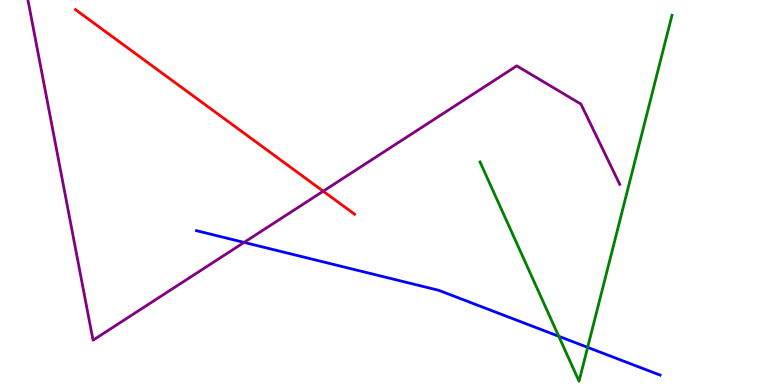[{'lines': ['blue', 'red'], 'intersections': []}, {'lines': ['green', 'red'], 'intersections': []}, {'lines': ['purple', 'red'], 'intersections': [{'x': 4.17, 'y': 5.03}]}, {'lines': ['blue', 'green'], 'intersections': [{'x': 7.21, 'y': 1.27}, {'x': 7.58, 'y': 0.978}]}, {'lines': ['blue', 'purple'], 'intersections': [{'x': 3.15, 'y': 3.7}]}, {'lines': ['green', 'purple'], 'intersections': []}]